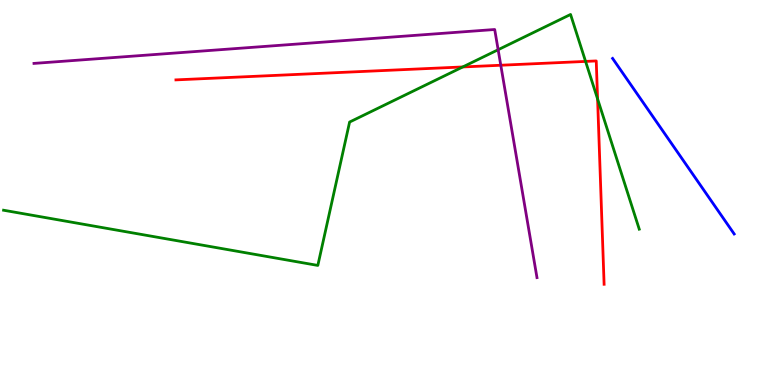[{'lines': ['blue', 'red'], 'intersections': []}, {'lines': ['green', 'red'], 'intersections': [{'x': 5.97, 'y': 8.26}, {'x': 7.56, 'y': 8.4}, {'x': 7.71, 'y': 7.43}]}, {'lines': ['purple', 'red'], 'intersections': [{'x': 6.46, 'y': 8.31}]}, {'lines': ['blue', 'green'], 'intersections': []}, {'lines': ['blue', 'purple'], 'intersections': []}, {'lines': ['green', 'purple'], 'intersections': [{'x': 6.43, 'y': 8.71}]}]